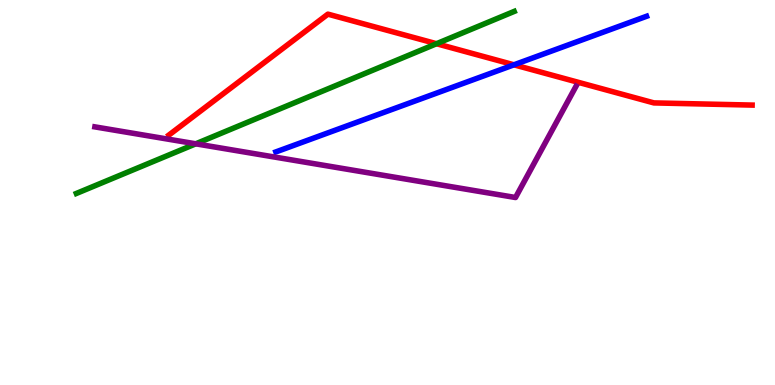[{'lines': ['blue', 'red'], 'intersections': [{'x': 6.63, 'y': 8.32}]}, {'lines': ['green', 'red'], 'intersections': [{'x': 5.63, 'y': 8.86}]}, {'lines': ['purple', 'red'], 'intersections': []}, {'lines': ['blue', 'green'], 'intersections': []}, {'lines': ['blue', 'purple'], 'intersections': []}, {'lines': ['green', 'purple'], 'intersections': [{'x': 2.53, 'y': 6.26}]}]